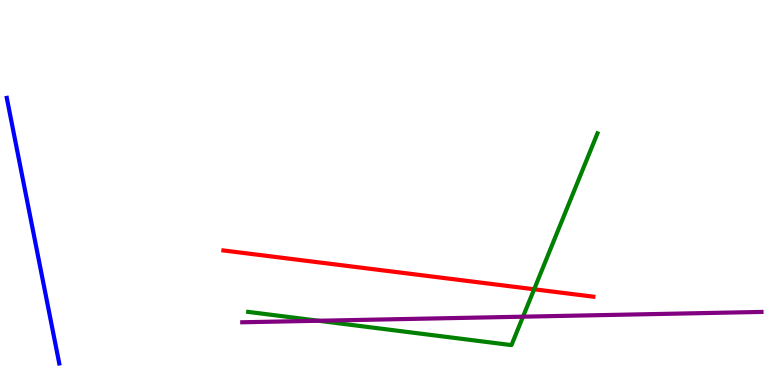[{'lines': ['blue', 'red'], 'intersections': []}, {'lines': ['green', 'red'], 'intersections': [{'x': 6.89, 'y': 2.49}]}, {'lines': ['purple', 'red'], 'intersections': []}, {'lines': ['blue', 'green'], 'intersections': []}, {'lines': ['blue', 'purple'], 'intersections': []}, {'lines': ['green', 'purple'], 'intersections': [{'x': 4.11, 'y': 1.67}, {'x': 6.75, 'y': 1.77}]}]